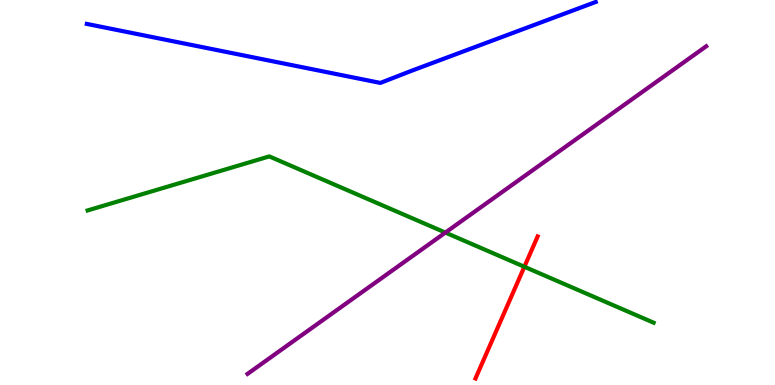[{'lines': ['blue', 'red'], 'intersections': []}, {'lines': ['green', 'red'], 'intersections': [{'x': 6.77, 'y': 3.07}]}, {'lines': ['purple', 'red'], 'intersections': []}, {'lines': ['blue', 'green'], 'intersections': []}, {'lines': ['blue', 'purple'], 'intersections': []}, {'lines': ['green', 'purple'], 'intersections': [{'x': 5.75, 'y': 3.96}]}]